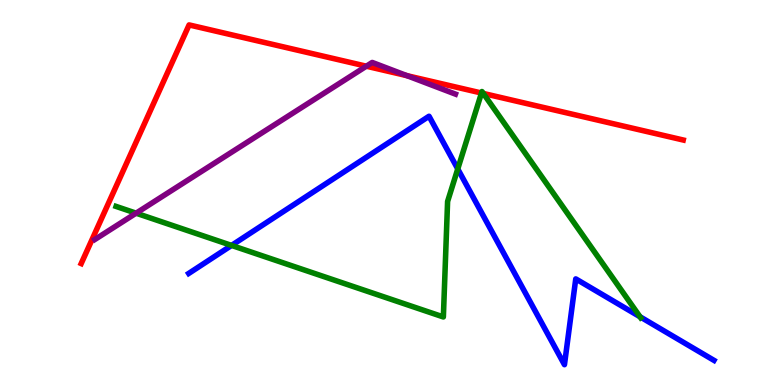[{'lines': ['blue', 'red'], 'intersections': []}, {'lines': ['green', 'red'], 'intersections': [{'x': 6.21, 'y': 7.58}, {'x': 6.24, 'y': 7.57}]}, {'lines': ['purple', 'red'], 'intersections': [{'x': 4.73, 'y': 8.28}, {'x': 5.25, 'y': 8.03}]}, {'lines': ['blue', 'green'], 'intersections': [{'x': 2.99, 'y': 3.63}, {'x': 5.91, 'y': 5.61}, {'x': 8.26, 'y': 1.77}]}, {'lines': ['blue', 'purple'], 'intersections': []}, {'lines': ['green', 'purple'], 'intersections': [{'x': 1.76, 'y': 4.46}]}]